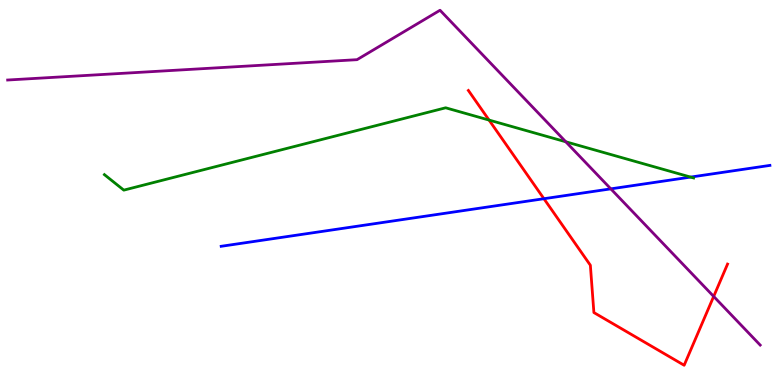[{'lines': ['blue', 'red'], 'intersections': [{'x': 7.02, 'y': 4.84}]}, {'lines': ['green', 'red'], 'intersections': [{'x': 6.31, 'y': 6.88}]}, {'lines': ['purple', 'red'], 'intersections': [{'x': 9.21, 'y': 2.3}]}, {'lines': ['blue', 'green'], 'intersections': [{'x': 8.91, 'y': 5.4}]}, {'lines': ['blue', 'purple'], 'intersections': [{'x': 7.88, 'y': 5.09}]}, {'lines': ['green', 'purple'], 'intersections': [{'x': 7.3, 'y': 6.32}]}]